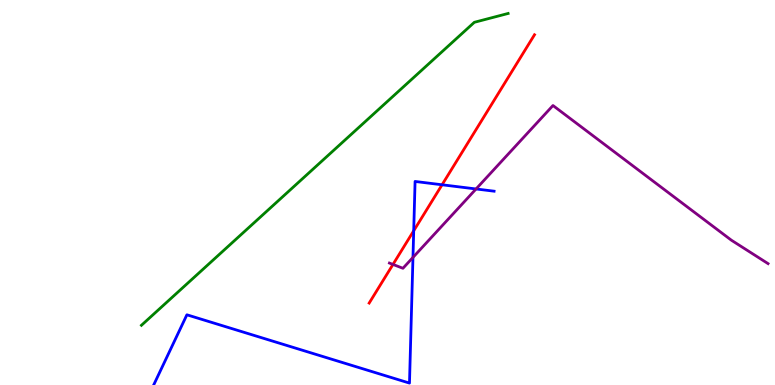[{'lines': ['blue', 'red'], 'intersections': [{'x': 5.34, 'y': 4.01}, {'x': 5.7, 'y': 5.2}]}, {'lines': ['green', 'red'], 'intersections': []}, {'lines': ['purple', 'red'], 'intersections': [{'x': 5.07, 'y': 3.13}]}, {'lines': ['blue', 'green'], 'intersections': []}, {'lines': ['blue', 'purple'], 'intersections': [{'x': 5.33, 'y': 3.31}, {'x': 6.14, 'y': 5.09}]}, {'lines': ['green', 'purple'], 'intersections': []}]